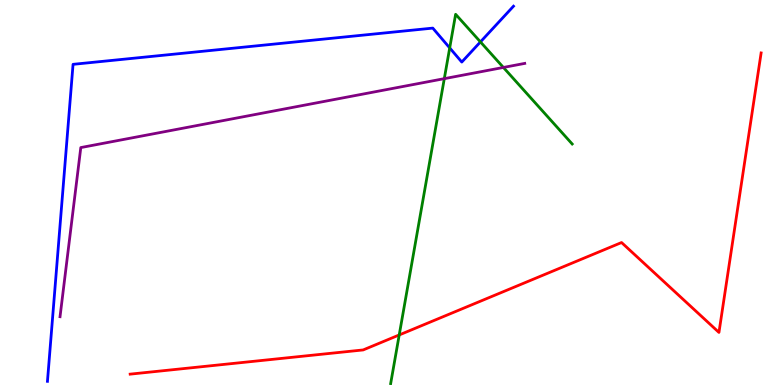[{'lines': ['blue', 'red'], 'intersections': []}, {'lines': ['green', 'red'], 'intersections': [{'x': 5.15, 'y': 1.3}]}, {'lines': ['purple', 'red'], 'intersections': []}, {'lines': ['blue', 'green'], 'intersections': [{'x': 5.8, 'y': 8.76}, {'x': 6.2, 'y': 8.91}]}, {'lines': ['blue', 'purple'], 'intersections': []}, {'lines': ['green', 'purple'], 'intersections': [{'x': 5.73, 'y': 7.96}, {'x': 6.5, 'y': 8.25}]}]